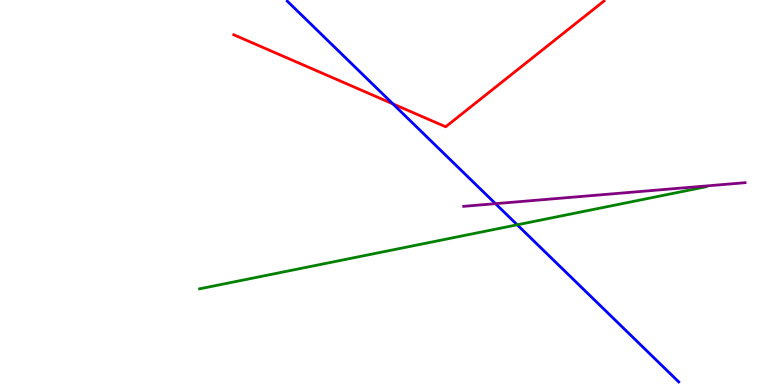[{'lines': ['blue', 'red'], 'intersections': [{'x': 5.07, 'y': 7.3}]}, {'lines': ['green', 'red'], 'intersections': []}, {'lines': ['purple', 'red'], 'intersections': []}, {'lines': ['blue', 'green'], 'intersections': [{'x': 6.67, 'y': 4.16}]}, {'lines': ['blue', 'purple'], 'intersections': [{'x': 6.39, 'y': 4.71}]}, {'lines': ['green', 'purple'], 'intersections': []}]